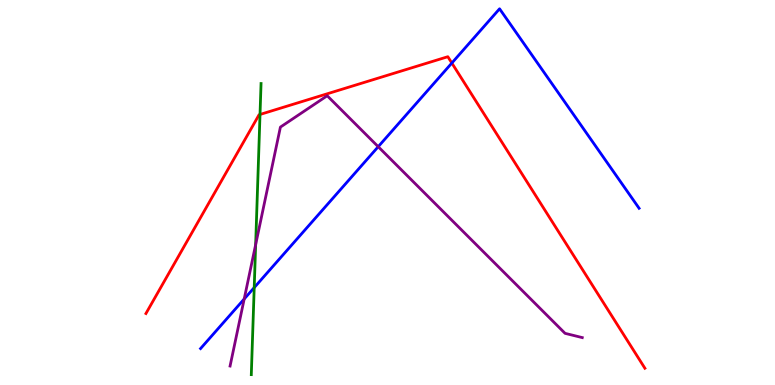[{'lines': ['blue', 'red'], 'intersections': [{'x': 5.83, 'y': 8.36}]}, {'lines': ['green', 'red'], 'intersections': [{'x': 3.36, 'y': 7.03}]}, {'lines': ['purple', 'red'], 'intersections': []}, {'lines': ['blue', 'green'], 'intersections': [{'x': 3.28, 'y': 2.53}]}, {'lines': ['blue', 'purple'], 'intersections': [{'x': 3.15, 'y': 2.23}, {'x': 4.88, 'y': 6.19}]}, {'lines': ['green', 'purple'], 'intersections': [{'x': 3.3, 'y': 3.65}]}]